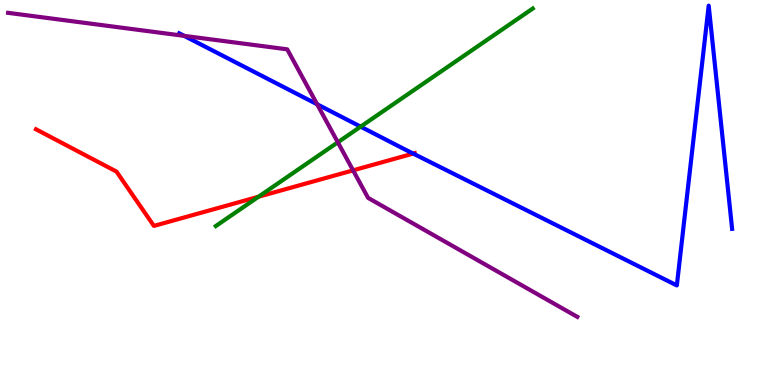[{'lines': ['blue', 'red'], 'intersections': [{'x': 5.33, 'y': 6.01}]}, {'lines': ['green', 'red'], 'intersections': [{'x': 3.34, 'y': 4.89}]}, {'lines': ['purple', 'red'], 'intersections': [{'x': 4.56, 'y': 5.58}]}, {'lines': ['blue', 'green'], 'intersections': [{'x': 4.65, 'y': 6.71}]}, {'lines': ['blue', 'purple'], 'intersections': [{'x': 2.38, 'y': 9.07}, {'x': 4.09, 'y': 7.29}]}, {'lines': ['green', 'purple'], 'intersections': [{'x': 4.36, 'y': 6.3}]}]